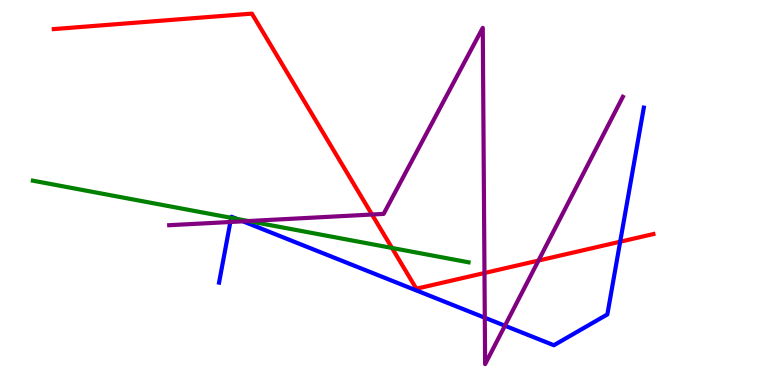[{'lines': ['blue', 'red'], 'intersections': [{'x': 8.0, 'y': 3.72}]}, {'lines': ['green', 'red'], 'intersections': [{'x': 5.06, 'y': 3.56}]}, {'lines': ['purple', 'red'], 'intersections': [{'x': 4.8, 'y': 4.43}, {'x': 6.25, 'y': 2.91}, {'x': 6.95, 'y': 3.23}]}, {'lines': ['blue', 'green'], 'intersections': [{'x': 2.98, 'y': 4.34}, {'x': 3.06, 'y': 4.31}]}, {'lines': ['blue', 'purple'], 'intersections': [{'x': 2.97, 'y': 4.23}, {'x': 3.13, 'y': 4.25}, {'x': 6.26, 'y': 1.75}, {'x': 6.52, 'y': 1.54}]}, {'lines': ['green', 'purple'], 'intersections': [{'x': 3.2, 'y': 4.26}]}]